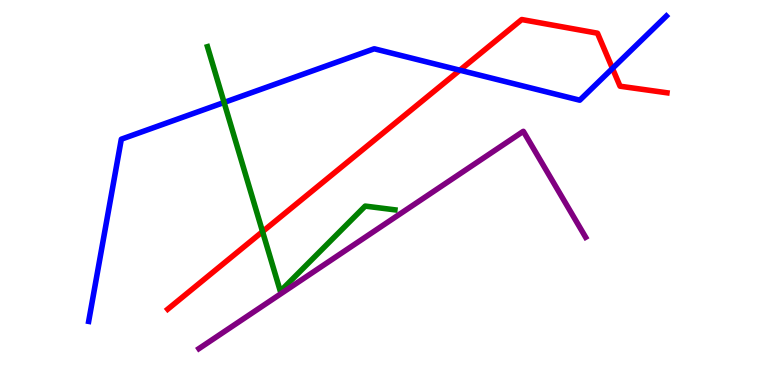[{'lines': ['blue', 'red'], 'intersections': [{'x': 5.93, 'y': 8.18}, {'x': 7.9, 'y': 8.22}]}, {'lines': ['green', 'red'], 'intersections': [{'x': 3.39, 'y': 3.98}]}, {'lines': ['purple', 'red'], 'intersections': []}, {'lines': ['blue', 'green'], 'intersections': [{'x': 2.89, 'y': 7.34}]}, {'lines': ['blue', 'purple'], 'intersections': []}, {'lines': ['green', 'purple'], 'intersections': []}]